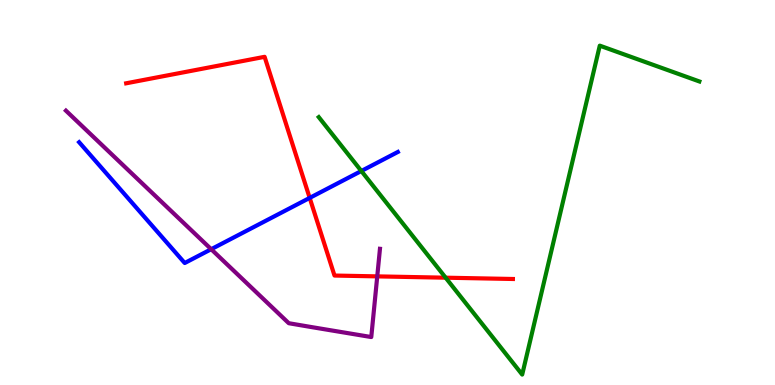[{'lines': ['blue', 'red'], 'intersections': [{'x': 4.0, 'y': 4.86}]}, {'lines': ['green', 'red'], 'intersections': [{'x': 5.75, 'y': 2.79}]}, {'lines': ['purple', 'red'], 'intersections': [{'x': 4.87, 'y': 2.82}]}, {'lines': ['blue', 'green'], 'intersections': [{'x': 4.66, 'y': 5.56}]}, {'lines': ['blue', 'purple'], 'intersections': [{'x': 2.73, 'y': 3.53}]}, {'lines': ['green', 'purple'], 'intersections': []}]